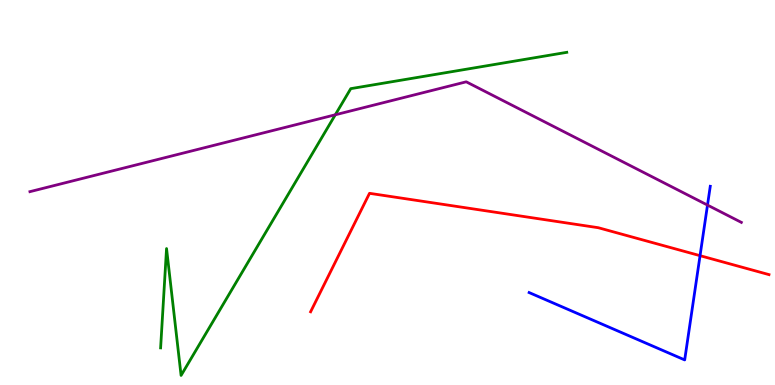[{'lines': ['blue', 'red'], 'intersections': [{'x': 9.03, 'y': 3.36}]}, {'lines': ['green', 'red'], 'intersections': []}, {'lines': ['purple', 'red'], 'intersections': []}, {'lines': ['blue', 'green'], 'intersections': []}, {'lines': ['blue', 'purple'], 'intersections': [{'x': 9.13, 'y': 4.67}]}, {'lines': ['green', 'purple'], 'intersections': [{'x': 4.33, 'y': 7.02}]}]